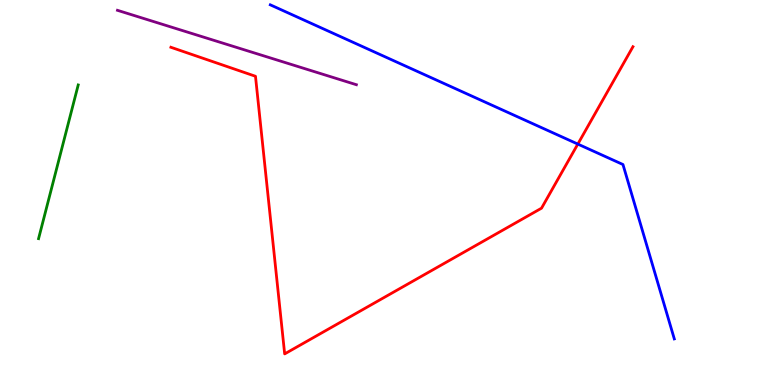[{'lines': ['blue', 'red'], 'intersections': [{'x': 7.46, 'y': 6.26}]}, {'lines': ['green', 'red'], 'intersections': []}, {'lines': ['purple', 'red'], 'intersections': []}, {'lines': ['blue', 'green'], 'intersections': []}, {'lines': ['blue', 'purple'], 'intersections': []}, {'lines': ['green', 'purple'], 'intersections': []}]